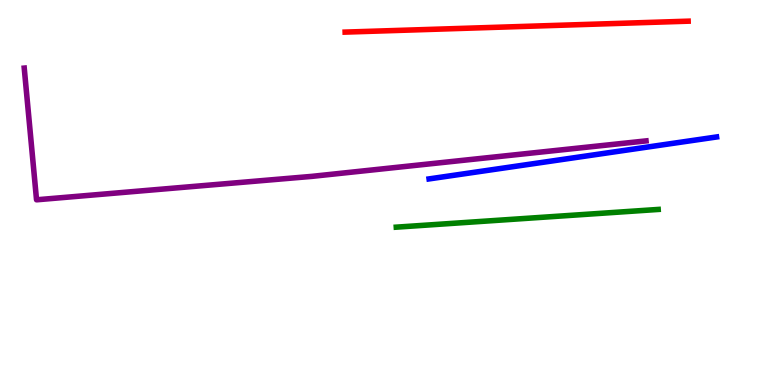[{'lines': ['blue', 'red'], 'intersections': []}, {'lines': ['green', 'red'], 'intersections': []}, {'lines': ['purple', 'red'], 'intersections': []}, {'lines': ['blue', 'green'], 'intersections': []}, {'lines': ['blue', 'purple'], 'intersections': []}, {'lines': ['green', 'purple'], 'intersections': []}]